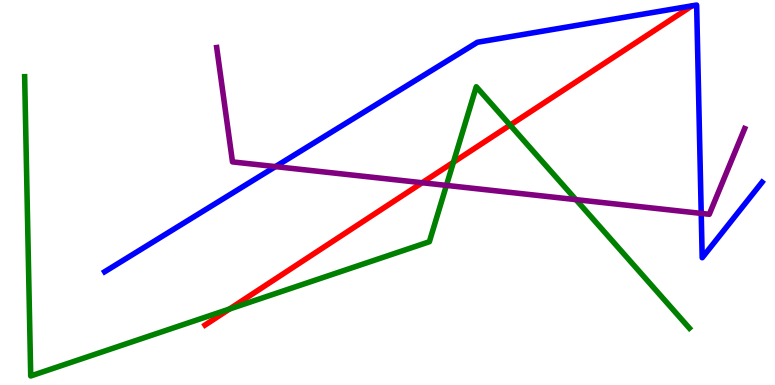[{'lines': ['blue', 'red'], 'intersections': []}, {'lines': ['green', 'red'], 'intersections': [{'x': 2.96, 'y': 1.97}, {'x': 5.85, 'y': 5.79}, {'x': 6.58, 'y': 6.75}]}, {'lines': ['purple', 'red'], 'intersections': [{'x': 5.45, 'y': 5.25}]}, {'lines': ['blue', 'green'], 'intersections': []}, {'lines': ['blue', 'purple'], 'intersections': [{'x': 3.55, 'y': 5.67}, {'x': 9.05, 'y': 4.46}]}, {'lines': ['green', 'purple'], 'intersections': [{'x': 5.76, 'y': 5.18}, {'x': 7.43, 'y': 4.81}]}]